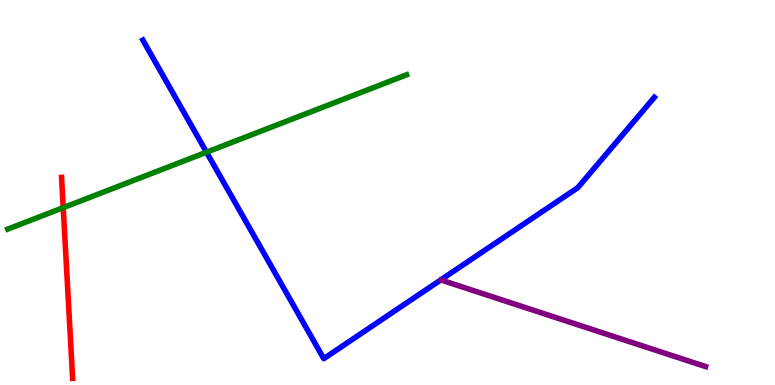[{'lines': ['blue', 'red'], 'intersections': []}, {'lines': ['green', 'red'], 'intersections': [{'x': 0.816, 'y': 4.61}]}, {'lines': ['purple', 'red'], 'intersections': []}, {'lines': ['blue', 'green'], 'intersections': [{'x': 2.66, 'y': 6.05}]}, {'lines': ['blue', 'purple'], 'intersections': []}, {'lines': ['green', 'purple'], 'intersections': []}]